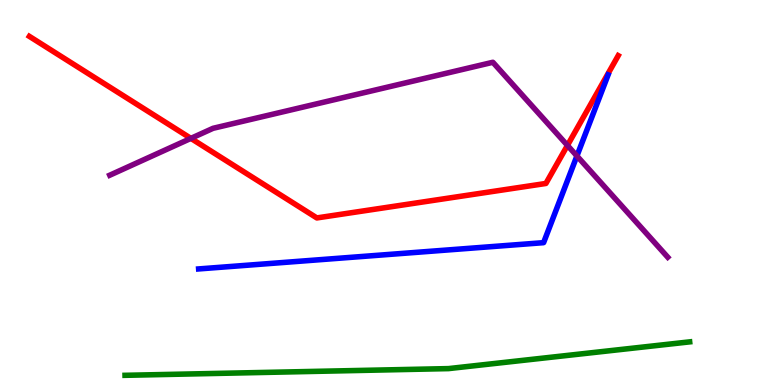[{'lines': ['blue', 'red'], 'intersections': []}, {'lines': ['green', 'red'], 'intersections': []}, {'lines': ['purple', 'red'], 'intersections': [{'x': 2.46, 'y': 6.41}, {'x': 7.32, 'y': 6.22}]}, {'lines': ['blue', 'green'], 'intersections': []}, {'lines': ['blue', 'purple'], 'intersections': [{'x': 7.44, 'y': 5.95}]}, {'lines': ['green', 'purple'], 'intersections': []}]